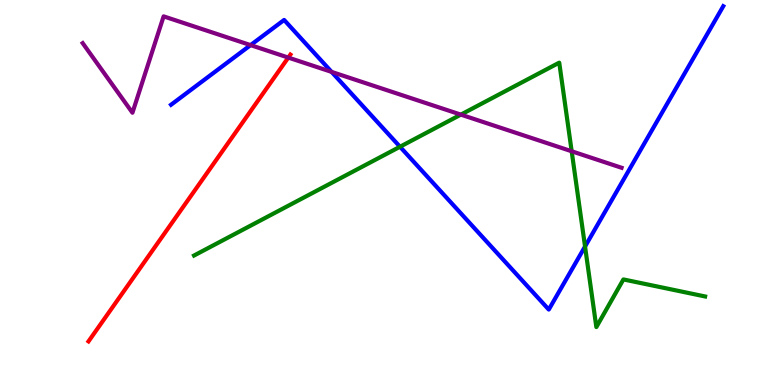[{'lines': ['blue', 'red'], 'intersections': []}, {'lines': ['green', 'red'], 'intersections': []}, {'lines': ['purple', 'red'], 'intersections': [{'x': 3.72, 'y': 8.5}]}, {'lines': ['blue', 'green'], 'intersections': [{'x': 5.16, 'y': 6.19}, {'x': 7.55, 'y': 3.6}]}, {'lines': ['blue', 'purple'], 'intersections': [{'x': 3.23, 'y': 8.83}, {'x': 4.28, 'y': 8.13}]}, {'lines': ['green', 'purple'], 'intersections': [{'x': 5.95, 'y': 7.02}, {'x': 7.38, 'y': 6.07}]}]